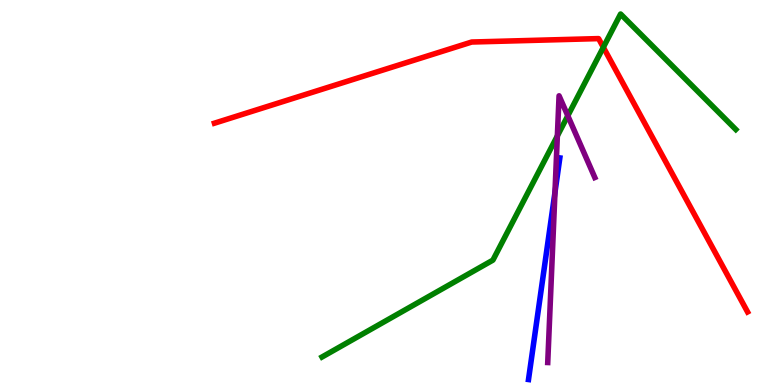[{'lines': ['blue', 'red'], 'intersections': []}, {'lines': ['green', 'red'], 'intersections': [{'x': 7.78, 'y': 8.77}]}, {'lines': ['purple', 'red'], 'intersections': []}, {'lines': ['blue', 'green'], 'intersections': []}, {'lines': ['blue', 'purple'], 'intersections': [{'x': 7.16, 'y': 5.0}]}, {'lines': ['green', 'purple'], 'intersections': [{'x': 7.19, 'y': 6.47}, {'x': 7.33, 'y': 6.99}]}]